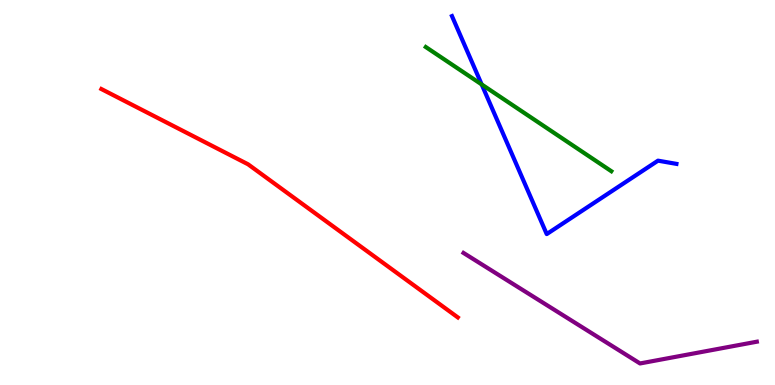[{'lines': ['blue', 'red'], 'intersections': []}, {'lines': ['green', 'red'], 'intersections': []}, {'lines': ['purple', 'red'], 'intersections': []}, {'lines': ['blue', 'green'], 'intersections': [{'x': 6.22, 'y': 7.81}]}, {'lines': ['blue', 'purple'], 'intersections': []}, {'lines': ['green', 'purple'], 'intersections': []}]